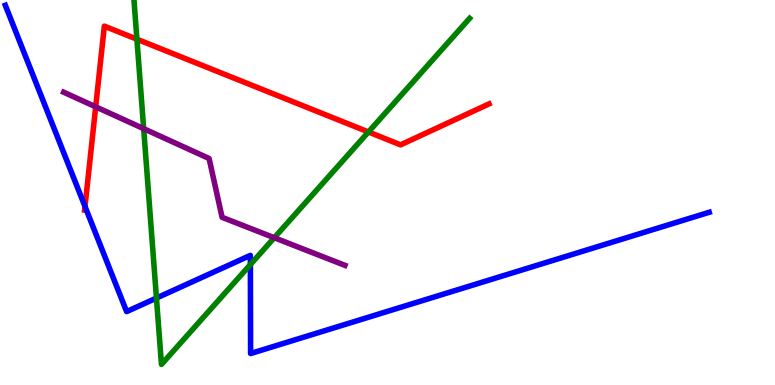[{'lines': ['blue', 'red'], 'intersections': [{'x': 1.1, 'y': 4.64}]}, {'lines': ['green', 'red'], 'intersections': [{'x': 1.77, 'y': 8.98}, {'x': 4.75, 'y': 6.57}]}, {'lines': ['purple', 'red'], 'intersections': [{'x': 1.23, 'y': 7.23}]}, {'lines': ['blue', 'green'], 'intersections': [{'x': 2.02, 'y': 2.26}, {'x': 3.23, 'y': 3.13}]}, {'lines': ['blue', 'purple'], 'intersections': []}, {'lines': ['green', 'purple'], 'intersections': [{'x': 1.85, 'y': 6.66}, {'x': 3.54, 'y': 3.83}]}]